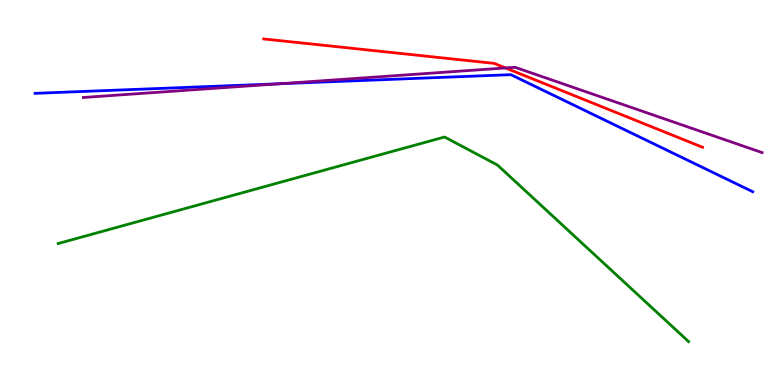[{'lines': ['blue', 'red'], 'intersections': []}, {'lines': ['green', 'red'], 'intersections': []}, {'lines': ['purple', 'red'], 'intersections': [{'x': 6.52, 'y': 8.24}]}, {'lines': ['blue', 'green'], 'intersections': []}, {'lines': ['blue', 'purple'], 'intersections': [{'x': 3.61, 'y': 7.83}]}, {'lines': ['green', 'purple'], 'intersections': []}]